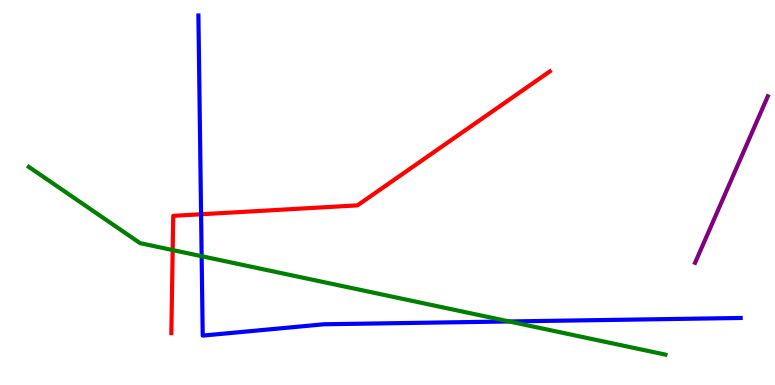[{'lines': ['blue', 'red'], 'intersections': [{'x': 2.59, 'y': 4.43}]}, {'lines': ['green', 'red'], 'intersections': [{'x': 2.23, 'y': 3.5}]}, {'lines': ['purple', 'red'], 'intersections': []}, {'lines': ['blue', 'green'], 'intersections': [{'x': 2.6, 'y': 3.35}, {'x': 6.57, 'y': 1.65}]}, {'lines': ['blue', 'purple'], 'intersections': []}, {'lines': ['green', 'purple'], 'intersections': []}]